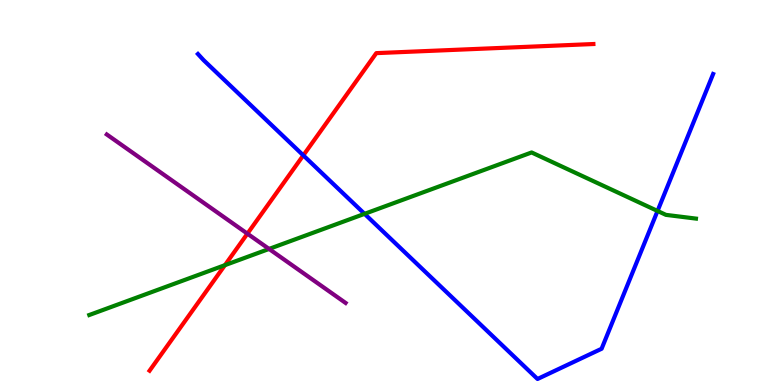[{'lines': ['blue', 'red'], 'intersections': [{'x': 3.91, 'y': 5.96}]}, {'lines': ['green', 'red'], 'intersections': [{'x': 2.9, 'y': 3.11}]}, {'lines': ['purple', 'red'], 'intersections': [{'x': 3.19, 'y': 3.93}]}, {'lines': ['blue', 'green'], 'intersections': [{'x': 4.7, 'y': 4.45}, {'x': 8.48, 'y': 4.52}]}, {'lines': ['blue', 'purple'], 'intersections': []}, {'lines': ['green', 'purple'], 'intersections': [{'x': 3.47, 'y': 3.53}]}]